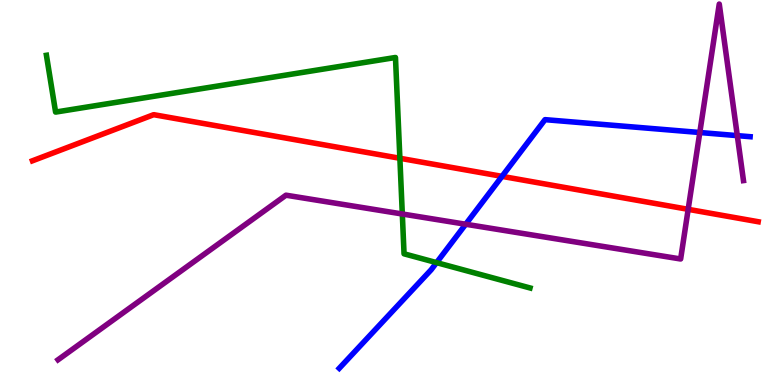[{'lines': ['blue', 'red'], 'intersections': [{'x': 6.48, 'y': 5.42}]}, {'lines': ['green', 'red'], 'intersections': [{'x': 5.16, 'y': 5.89}]}, {'lines': ['purple', 'red'], 'intersections': [{'x': 8.88, 'y': 4.56}]}, {'lines': ['blue', 'green'], 'intersections': [{'x': 5.63, 'y': 3.18}]}, {'lines': ['blue', 'purple'], 'intersections': [{'x': 6.01, 'y': 4.18}, {'x': 9.03, 'y': 6.56}, {'x': 9.51, 'y': 6.48}]}, {'lines': ['green', 'purple'], 'intersections': [{'x': 5.19, 'y': 4.44}]}]